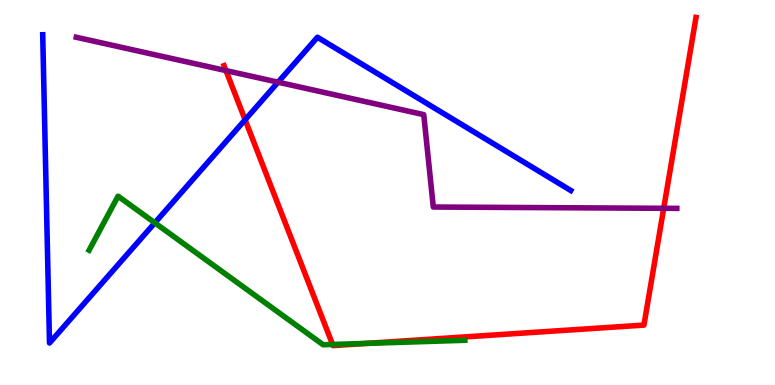[{'lines': ['blue', 'red'], 'intersections': [{'x': 3.16, 'y': 6.89}]}, {'lines': ['green', 'red'], 'intersections': [{'x': 4.29, 'y': 1.05}, {'x': 4.73, 'y': 1.08}]}, {'lines': ['purple', 'red'], 'intersections': [{'x': 2.92, 'y': 8.17}, {'x': 8.56, 'y': 4.59}]}, {'lines': ['blue', 'green'], 'intersections': [{'x': 2.0, 'y': 4.21}]}, {'lines': ['blue', 'purple'], 'intersections': [{'x': 3.59, 'y': 7.87}]}, {'lines': ['green', 'purple'], 'intersections': []}]